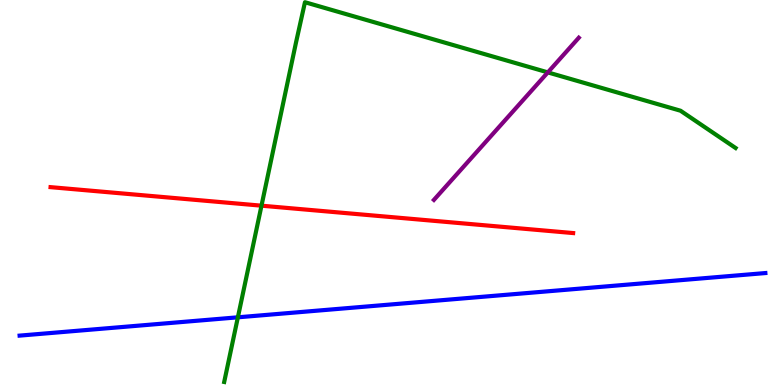[{'lines': ['blue', 'red'], 'intersections': []}, {'lines': ['green', 'red'], 'intersections': [{'x': 3.37, 'y': 4.66}]}, {'lines': ['purple', 'red'], 'intersections': []}, {'lines': ['blue', 'green'], 'intersections': [{'x': 3.07, 'y': 1.76}]}, {'lines': ['blue', 'purple'], 'intersections': []}, {'lines': ['green', 'purple'], 'intersections': [{'x': 7.07, 'y': 8.12}]}]